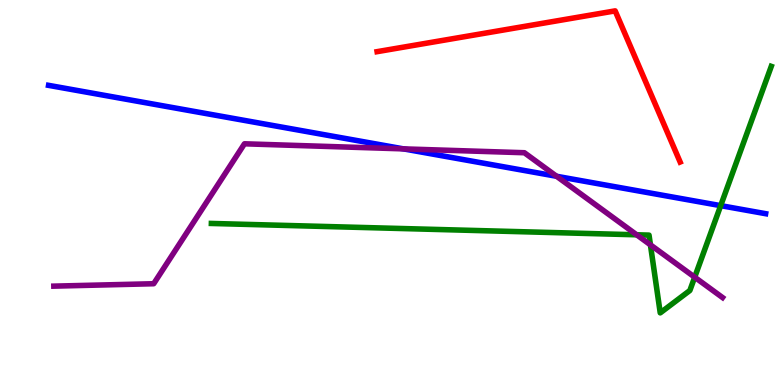[{'lines': ['blue', 'red'], 'intersections': []}, {'lines': ['green', 'red'], 'intersections': []}, {'lines': ['purple', 'red'], 'intersections': []}, {'lines': ['blue', 'green'], 'intersections': [{'x': 9.3, 'y': 4.66}]}, {'lines': ['blue', 'purple'], 'intersections': [{'x': 5.21, 'y': 6.13}, {'x': 7.18, 'y': 5.42}]}, {'lines': ['green', 'purple'], 'intersections': [{'x': 8.22, 'y': 3.9}, {'x': 8.39, 'y': 3.64}, {'x': 8.96, 'y': 2.8}]}]